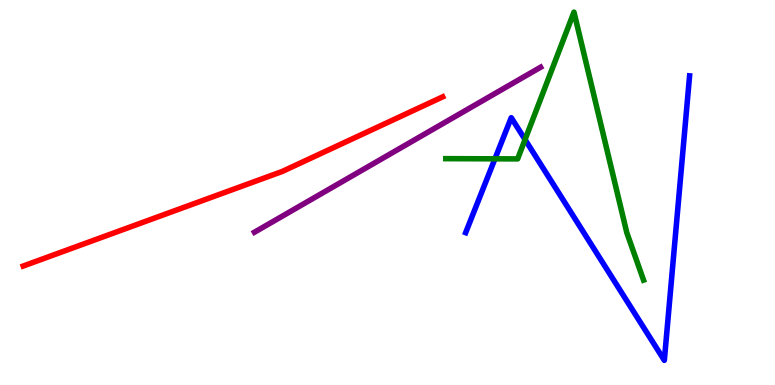[{'lines': ['blue', 'red'], 'intersections': []}, {'lines': ['green', 'red'], 'intersections': []}, {'lines': ['purple', 'red'], 'intersections': []}, {'lines': ['blue', 'green'], 'intersections': [{'x': 6.39, 'y': 5.87}, {'x': 6.77, 'y': 6.38}]}, {'lines': ['blue', 'purple'], 'intersections': []}, {'lines': ['green', 'purple'], 'intersections': []}]